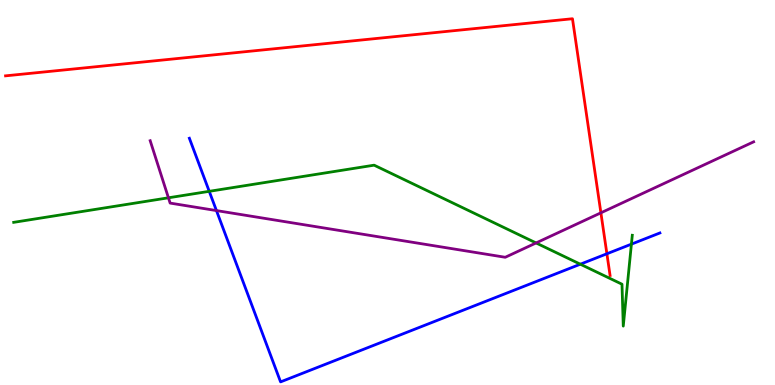[{'lines': ['blue', 'red'], 'intersections': [{'x': 7.83, 'y': 3.41}]}, {'lines': ['green', 'red'], 'intersections': []}, {'lines': ['purple', 'red'], 'intersections': [{'x': 7.75, 'y': 4.47}]}, {'lines': ['blue', 'green'], 'intersections': [{'x': 2.7, 'y': 5.03}, {'x': 7.49, 'y': 3.14}, {'x': 8.15, 'y': 3.66}]}, {'lines': ['blue', 'purple'], 'intersections': [{'x': 2.79, 'y': 4.53}]}, {'lines': ['green', 'purple'], 'intersections': [{'x': 2.17, 'y': 4.86}, {'x': 6.92, 'y': 3.69}]}]